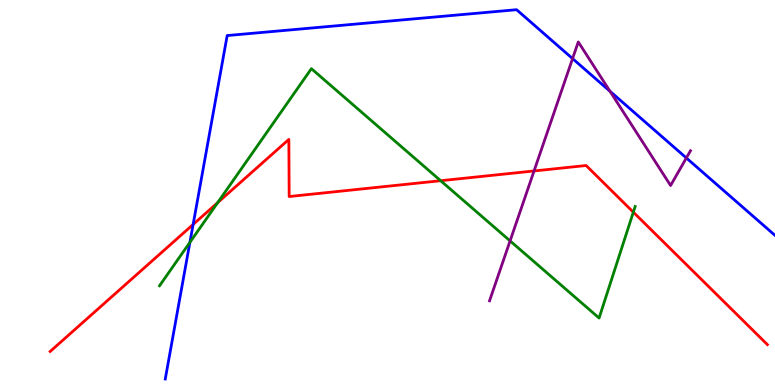[{'lines': ['blue', 'red'], 'intersections': [{'x': 2.49, 'y': 4.17}]}, {'lines': ['green', 'red'], 'intersections': [{'x': 2.81, 'y': 4.74}, {'x': 5.69, 'y': 5.31}, {'x': 8.17, 'y': 4.49}]}, {'lines': ['purple', 'red'], 'intersections': [{'x': 6.89, 'y': 5.56}]}, {'lines': ['blue', 'green'], 'intersections': [{'x': 2.45, 'y': 3.71}]}, {'lines': ['blue', 'purple'], 'intersections': [{'x': 7.39, 'y': 8.48}, {'x': 7.87, 'y': 7.63}, {'x': 8.86, 'y': 5.9}]}, {'lines': ['green', 'purple'], 'intersections': [{'x': 6.58, 'y': 3.74}]}]